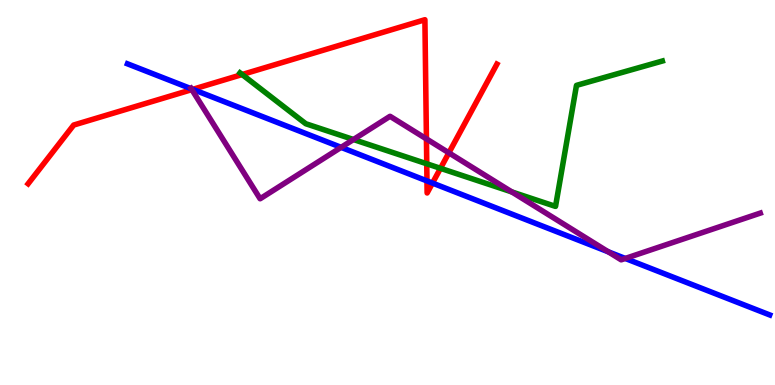[{'lines': ['blue', 'red'], 'intersections': [{'x': 2.49, 'y': 7.68}, {'x': 5.51, 'y': 5.3}, {'x': 5.58, 'y': 5.24}]}, {'lines': ['green', 'red'], 'intersections': [{'x': 3.12, 'y': 8.06}, {'x': 5.51, 'y': 5.75}, {'x': 5.68, 'y': 5.63}]}, {'lines': ['purple', 'red'], 'intersections': [{'x': 2.48, 'y': 7.67}, {'x': 5.5, 'y': 6.39}, {'x': 5.79, 'y': 6.03}]}, {'lines': ['blue', 'green'], 'intersections': []}, {'lines': ['blue', 'purple'], 'intersections': [{'x': 2.47, 'y': 7.69}, {'x': 4.4, 'y': 6.17}, {'x': 7.85, 'y': 3.46}, {'x': 8.07, 'y': 3.29}]}, {'lines': ['green', 'purple'], 'intersections': [{'x': 4.56, 'y': 6.38}, {'x': 6.6, 'y': 5.01}]}]